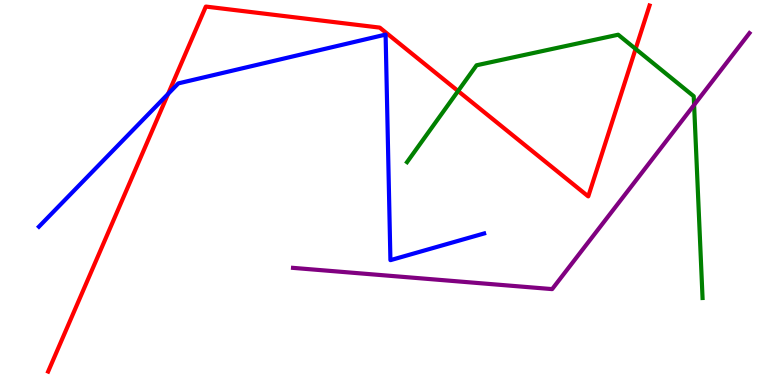[{'lines': ['blue', 'red'], 'intersections': [{'x': 2.17, 'y': 7.56}]}, {'lines': ['green', 'red'], 'intersections': [{'x': 5.91, 'y': 7.64}, {'x': 8.2, 'y': 8.73}]}, {'lines': ['purple', 'red'], 'intersections': []}, {'lines': ['blue', 'green'], 'intersections': []}, {'lines': ['blue', 'purple'], 'intersections': []}, {'lines': ['green', 'purple'], 'intersections': [{'x': 8.96, 'y': 7.27}]}]